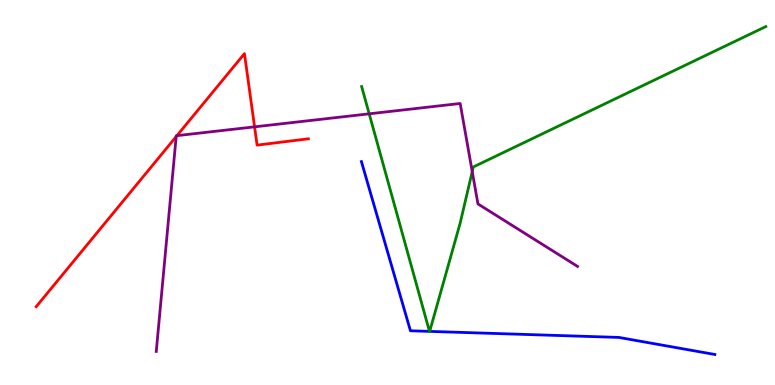[{'lines': ['blue', 'red'], 'intersections': []}, {'lines': ['green', 'red'], 'intersections': []}, {'lines': ['purple', 'red'], 'intersections': [{'x': 2.27, 'y': 6.45}, {'x': 2.28, 'y': 6.48}, {'x': 3.28, 'y': 6.71}]}, {'lines': ['blue', 'green'], 'intersections': [{'x': 5.54, 'y': 1.39}, {'x': 5.54, 'y': 1.39}]}, {'lines': ['blue', 'purple'], 'intersections': []}, {'lines': ['green', 'purple'], 'intersections': [{'x': 4.76, 'y': 7.04}, {'x': 6.09, 'y': 5.54}]}]